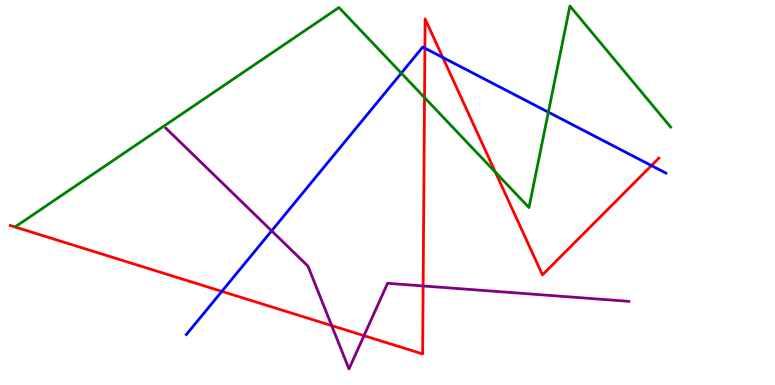[{'lines': ['blue', 'red'], 'intersections': [{'x': 2.86, 'y': 2.43}, {'x': 5.48, 'y': 8.75}, {'x': 5.71, 'y': 8.51}, {'x': 8.41, 'y': 5.7}]}, {'lines': ['green', 'red'], 'intersections': [{'x': 5.48, 'y': 7.47}, {'x': 6.39, 'y': 5.53}]}, {'lines': ['purple', 'red'], 'intersections': [{'x': 4.28, 'y': 1.54}, {'x': 4.7, 'y': 1.28}, {'x': 5.46, 'y': 2.57}]}, {'lines': ['blue', 'green'], 'intersections': [{'x': 5.18, 'y': 8.1}, {'x': 7.08, 'y': 7.09}]}, {'lines': ['blue', 'purple'], 'intersections': [{'x': 3.5, 'y': 4.0}]}, {'lines': ['green', 'purple'], 'intersections': []}]